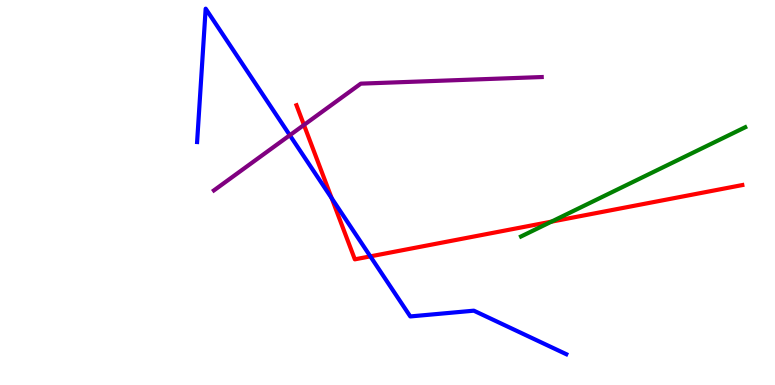[{'lines': ['blue', 'red'], 'intersections': [{'x': 4.28, 'y': 4.85}, {'x': 4.78, 'y': 3.34}]}, {'lines': ['green', 'red'], 'intersections': [{'x': 7.12, 'y': 4.24}]}, {'lines': ['purple', 'red'], 'intersections': [{'x': 3.92, 'y': 6.75}]}, {'lines': ['blue', 'green'], 'intersections': []}, {'lines': ['blue', 'purple'], 'intersections': [{'x': 3.74, 'y': 6.49}]}, {'lines': ['green', 'purple'], 'intersections': []}]